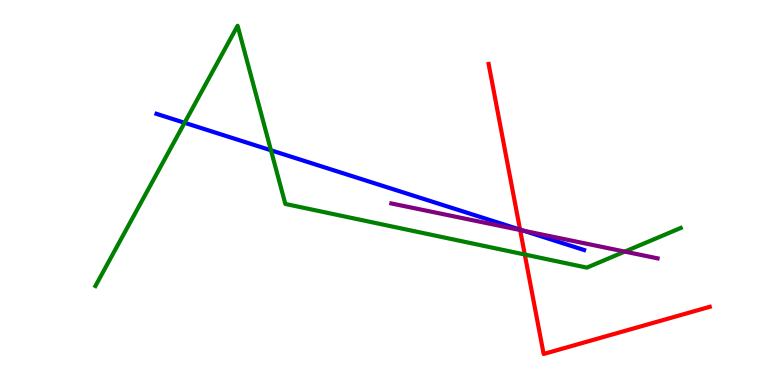[{'lines': ['blue', 'red'], 'intersections': [{'x': 6.71, 'y': 4.04}]}, {'lines': ['green', 'red'], 'intersections': [{'x': 6.77, 'y': 3.39}]}, {'lines': ['purple', 'red'], 'intersections': [{'x': 6.71, 'y': 4.03}]}, {'lines': ['blue', 'green'], 'intersections': [{'x': 2.38, 'y': 6.81}, {'x': 3.5, 'y': 6.1}]}, {'lines': ['blue', 'purple'], 'intersections': [{'x': 6.75, 'y': 4.01}]}, {'lines': ['green', 'purple'], 'intersections': [{'x': 8.06, 'y': 3.46}]}]